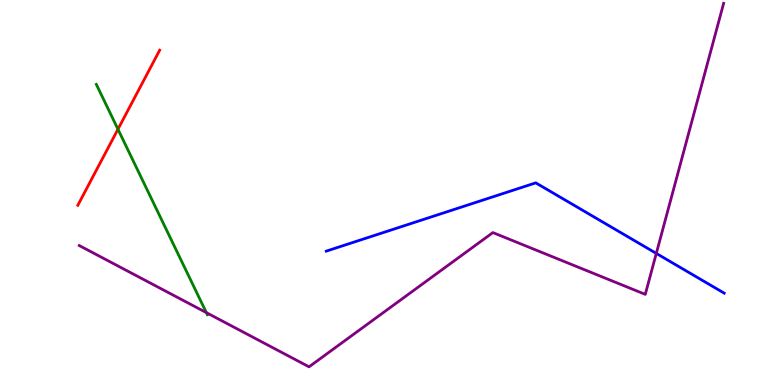[{'lines': ['blue', 'red'], 'intersections': []}, {'lines': ['green', 'red'], 'intersections': [{'x': 1.52, 'y': 6.64}]}, {'lines': ['purple', 'red'], 'intersections': []}, {'lines': ['blue', 'green'], 'intersections': []}, {'lines': ['blue', 'purple'], 'intersections': [{'x': 8.47, 'y': 3.42}]}, {'lines': ['green', 'purple'], 'intersections': [{'x': 2.66, 'y': 1.88}]}]